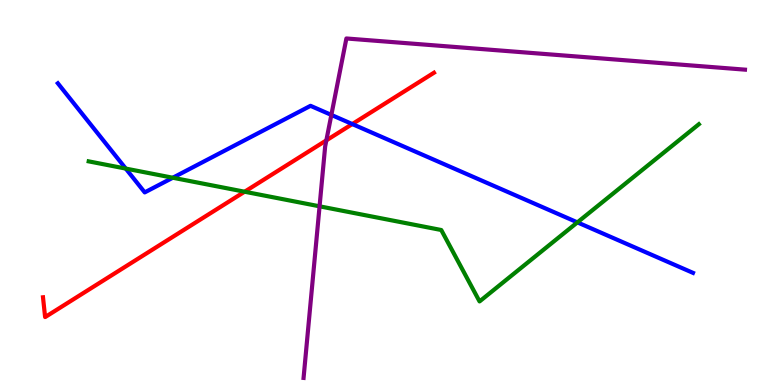[{'lines': ['blue', 'red'], 'intersections': [{'x': 4.55, 'y': 6.78}]}, {'lines': ['green', 'red'], 'intersections': [{'x': 3.16, 'y': 5.02}]}, {'lines': ['purple', 'red'], 'intersections': [{'x': 4.21, 'y': 6.35}]}, {'lines': ['blue', 'green'], 'intersections': [{'x': 1.62, 'y': 5.62}, {'x': 2.23, 'y': 5.38}, {'x': 7.45, 'y': 4.22}]}, {'lines': ['blue', 'purple'], 'intersections': [{'x': 4.28, 'y': 7.02}]}, {'lines': ['green', 'purple'], 'intersections': [{'x': 4.12, 'y': 4.64}]}]